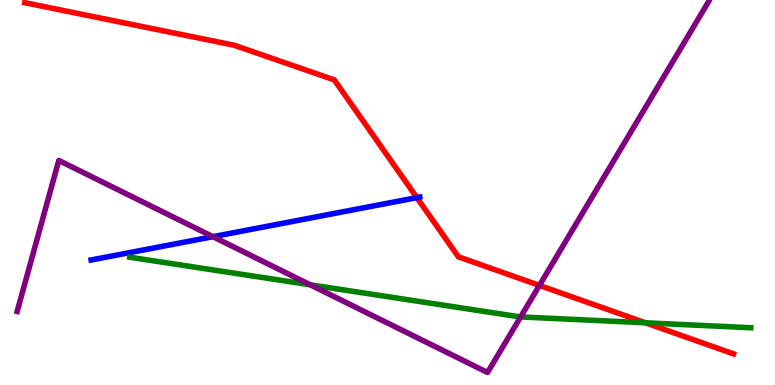[{'lines': ['blue', 'red'], 'intersections': [{'x': 5.38, 'y': 4.87}]}, {'lines': ['green', 'red'], 'intersections': [{'x': 8.33, 'y': 1.62}]}, {'lines': ['purple', 'red'], 'intersections': [{'x': 6.96, 'y': 2.59}]}, {'lines': ['blue', 'green'], 'intersections': []}, {'lines': ['blue', 'purple'], 'intersections': [{'x': 2.75, 'y': 3.85}]}, {'lines': ['green', 'purple'], 'intersections': [{'x': 4.0, 'y': 2.6}, {'x': 6.72, 'y': 1.77}]}]